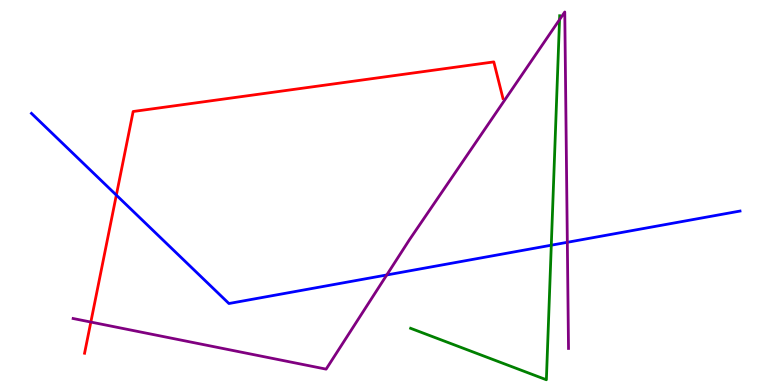[{'lines': ['blue', 'red'], 'intersections': [{'x': 1.5, 'y': 4.93}]}, {'lines': ['green', 'red'], 'intersections': []}, {'lines': ['purple', 'red'], 'intersections': [{'x': 1.17, 'y': 1.63}]}, {'lines': ['blue', 'green'], 'intersections': [{'x': 7.11, 'y': 3.63}]}, {'lines': ['blue', 'purple'], 'intersections': [{'x': 4.99, 'y': 2.86}, {'x': 7.32, 'y': 3.71}]}, {'lines': ['green', 'purple'], 'intersections': [{'x': 7.22, 'y': 9.49}]}]